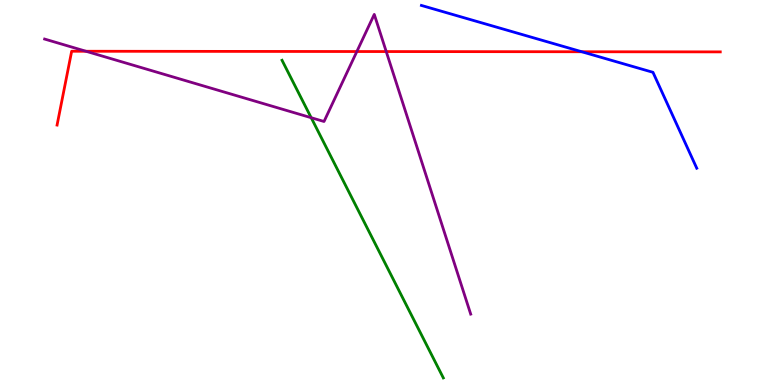[{'lines': ['blue', 'red'], 'intersections': [{'x': 7.51, 'y': 8.66}]}, {'lines': ['green', 'red'], 'intersections': []}, {'lines': ['purple', 'red'], 'intersections': [{'x': 1.11, 'y': 8.67}, {'x': 4.6, 'y': 8.66}, {'x': 4.98, 'y': 8.66}]}, {'lines': ['blue', 'green'], 'intersections': []}, {'lines': ['blue', 'purple'], 'intersections': []}, {'lines': ['green', 'purple'], 'intersections': [{'x': 4.02, 'y': 6.94}]}]